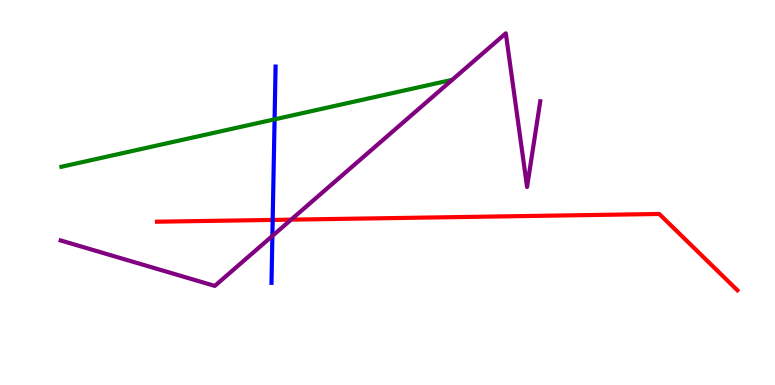[{'lines': ['blue', 'red'], 'intersections': [{'x': 3.52, 'y': 4.29}]}, {'lines': ['green', 'red'], 'intersections': []}, {'lines': ['purple', 'red'], 'intersections': [{'x': 3.76, 'y': 4.3}]}, {'lines': ['blue', 'green'], 'intersections': [{'x': 3.54, 'y': 6.9}]}, {'lines': ['blue', 'purple'], 'intersections': [{'x': 3.51, 'y': 3.87}]}, {'lines': ['green', 'purple'], 'intersections': []}]